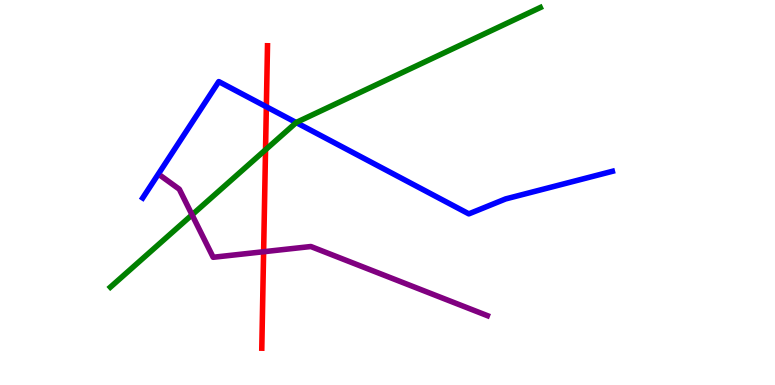[{'lines': ['blue', 'red'], 'intersections': [{'x': 3.44, 'y': 7.23}]}, {'lines': ['green', 'red'], 'intersections': [{'x': 3.43, 'y': 6.11}]}, {'lines': ['purple', 'red'], 'intersections': [{'x': 3.4, 'y': 3.46}]}, {'lines': ['blue', 'green'], 'intersections': [{'x': 3.82, 'y': 6.82}]}, {'lines': ['blue', 'purple'], 'intersections': []}, {'lines': ['green', 'purple'], 'intersections': [{'x': 2.48, 'y': 4.42}]}]